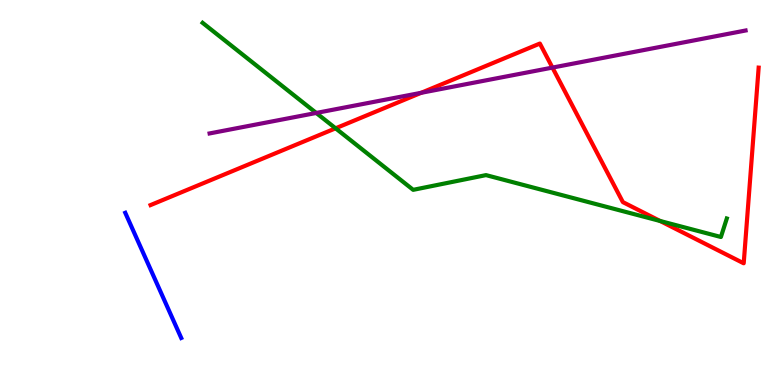[{'lines': ['blue', 'red'], 'intersections': []}, {'lines': ['green', 'red'], 'intersections': [{'x': 4.33, 'y': 6.67}, {'x': 8.52, 'y': 4.26}]}, {'lines': ['purple', 'red'], 'intersections': [{'x': 5.43, 'y': 7.59}, {'x': 7.13, 'y': 8.24}]}, {'lines': ['blue', 'green'], 'intersections': []}, {'lines': ['blue', 'purple'], 'intersections': []}, {'lines': ['green', 'purple'], 'intersections': [{'x': 4.08, 'y': 7.07}]}]